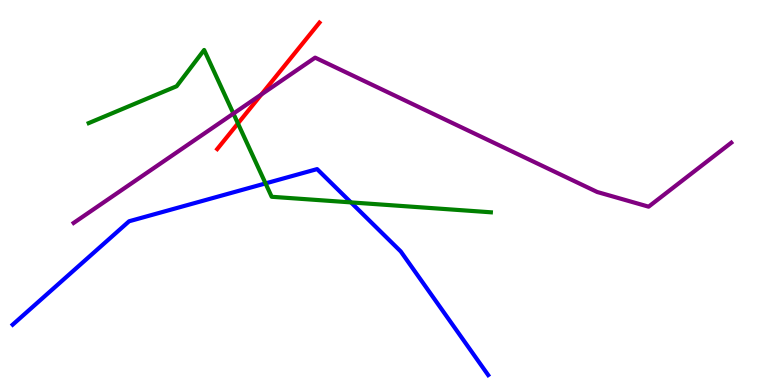[{'lines': ['blue', 'red'], 'intersections': []}, {'lines': ['green', 'red'], 'intersections': [{'x': 3.07, 'y': 6.79}]}, {'lines': ['purple', 'red'], 'intersections': [{'x': 3.37, 'y': 7.55}]}, {'lines': ['blue', 'green'], 'intersections': [{'x': 3.43, 'y': 5.24}, {'x': 4.53, 'y': 4.74}]}, {'lines': ['blue', 'purple'], 'intersections': []}, {'lines': ['green', 'purple'], 'intersections': [{'x': 3.01, 'y': 7.05}]}]